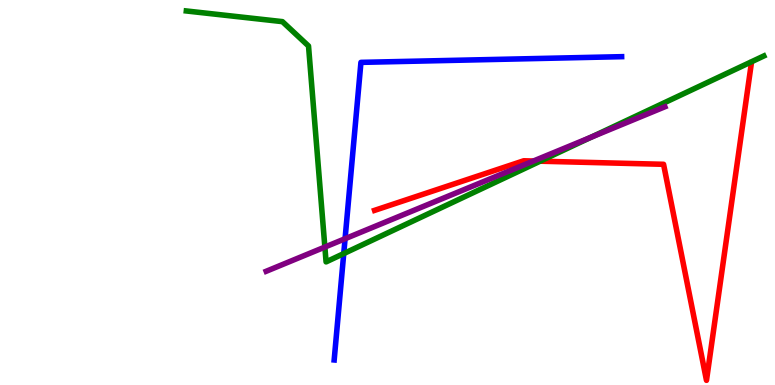[{'lines': ['blue', 'red'], 'intersections': []}, {'lines': ['green', 'red'], 'intersections': [{'x': 6.97, 'y': 5.81}]}, {'lines': ['purple', 'red'], 'intersections': [{'x': 6.88, 'y': 5.82}]}, {'lines': ['blue', 'green'], 'intersections': [{'x': 4.44, 'y': 3.41}]}, {'lines': ['blue', 'purple'], 'intersections': [{'x': 4.45, 'y': 3.8}]}, {'lines': ['green', 'purple'], 'intersections': [{'x': 4.19, 'y': 3.58}, {'x': 7.63, 'y': 6.44}]}]